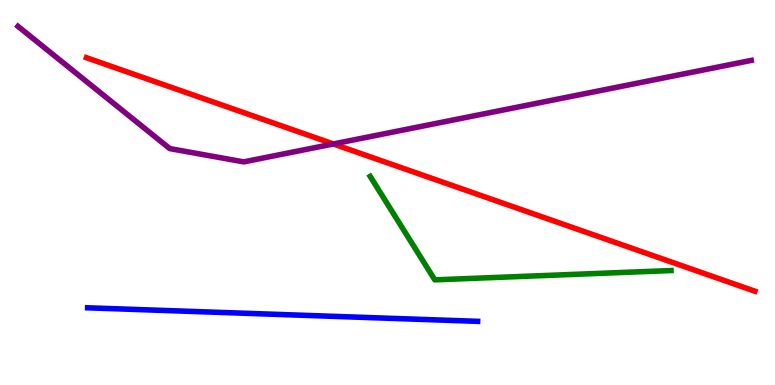[{'lines': ['blue', 'red'], 'intersections': []}, {'lines': ['green', 'red'], 'intersections': []}, {'lines': ['purple', 'red'], 'intersections': [{'x': 4.3, 'y': 6.26}]}, {'lines': ['blue', 'green'], 'intersections': []}, {'lines': ['blue', 'purple'], 'intersections': []}, {'lines': ['green', 'purple'], 'intersections': []}]